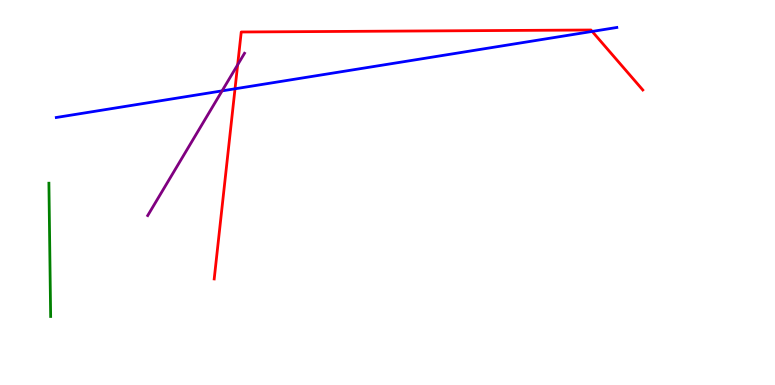[{'lines': ['blue', 'red'], 'intersections': [{'x': 3.03, 'y': 7.69}, {'x': 7.64, 'y': 9.18}]}, {'lines': ['green', 'red'], 'intersections': []}, {'lines': ['purple', 'red'], 'intersections': [{'x': 3.07, 'y': 8.32}]}, {'lines': ['blue', 'green'], 'intersections': []}, {'lines': ['blue', 'purple'], 'intersections': [{'x': 2.87, 'y': 7.64}]}, {'lines': ['green', 'purple'], 'intersections': []}]